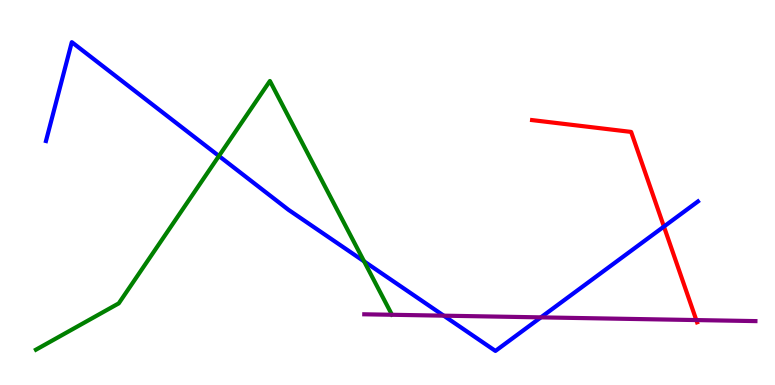[{'lines': ['blue', 'red'], 'intersections': [{'x': 8.57, 'y': 4.12}]}, {'lines': ['green', 'red'], 'intersections': []}, {'lines': ['purple', 'red'], 'intersections': [{'x': 8.98, 'y': 1.69}]}, {'lines': ['blue', 'green'], 'intersections': [{'x': 2.82, 'y': 5.95}, {'x': 4.7, 'y': 3.21}]}, {'lines': ['blue', 'purple'], 'intersections': [{'x': 5.73, 'y': 1.8}, {'x': 6.98, 'y': 1.76}]}, {'lines': ['green', 'purple'], 'intersections': []}]